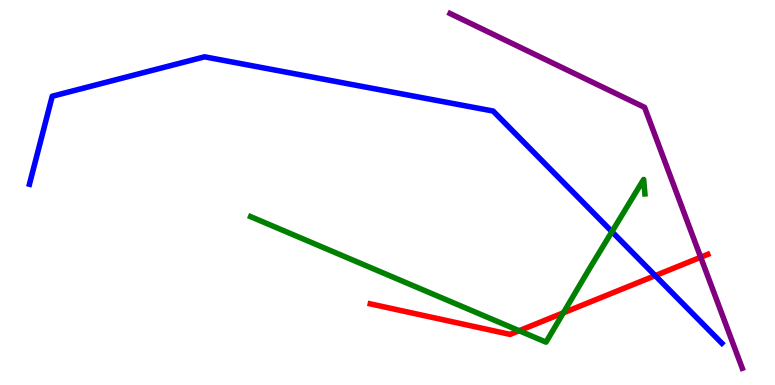[{'lines': ['blue', 'red'], 'intersections': [{'x': 8.45, 'y': 2.84}]}, {'lines': ['green', 'red'], 'intersections': [{'x': 6.7, 'y': 1.41}, {'x': 7.27, 'y': 1.87}]}, {'lines': ['purple', 'red'], 'intersections': [{'x': 9.04, 'y': 3.32}]}, {'lines': ['blue', 'green'], 'intersections': [{'x': 7.9, 'y': 3.98}]}, {'lines': ['blue', 'purple'], 'intersections': []}, {'lines': ['green', 'purple'], 'intersections': []}]